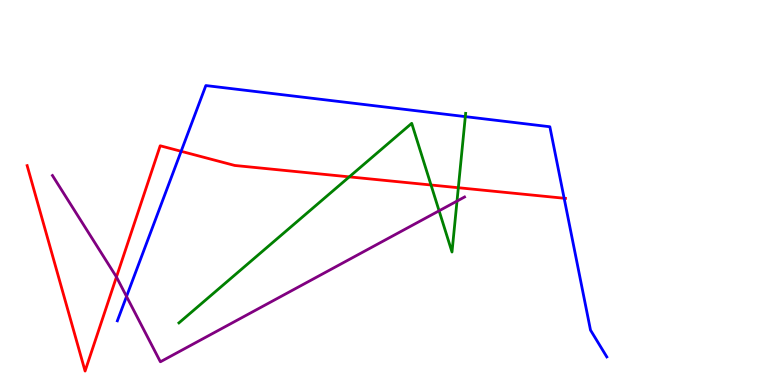[{'lines': ['blue', 'red'], 'intersections': [{'x': 2.34, 'y': 6.07}, {'x': 7.28, 'y': 4.85}]}, {'lines': ['green', 'red'], 'intersections': [{'x': 4.51, 'y': 5.41}, {'x': 5.56, 'y': 5.19}, {'x': 5.91, 'y': 5.12}]}, {'lines': ['purple', 'red'], 'intersections': [{'x': 1.5, 'y': 2.81}]}, {'lines': ['blue', 'green'], 'intersections': [{'x': 6.0, 'y': 6.97}]}, {'lines': ['blue', 'purple'], 'intersections': [{'x': 1.63, 'y': 2.3}]}, {'lines': ['green', 'purple'], 'intersections': [{'x': 5.67, 'y': 4.52}, {'x': 5.9, 'y': 4.78}]}]